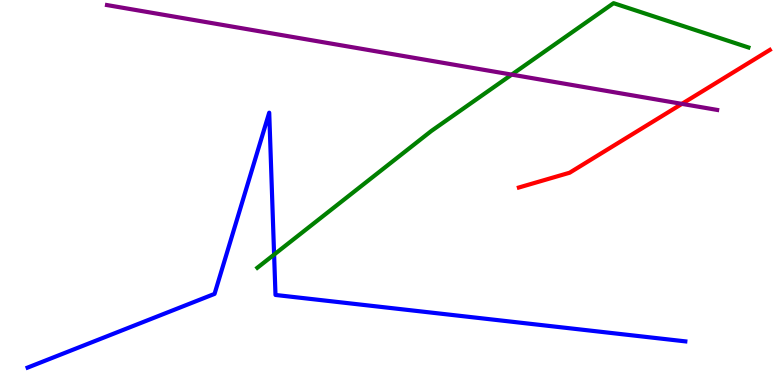[{'lines': ['blue', 'red'], 'intersections': []}, {'lines': ['green', 'red'], 'intersections': []}, {'lines': ['purple', 'red'], 'intersections': [{'x': 8.8, 'y': 7.3}]}, {'lines': ['blue', 'green'], 'intersections': [{'x': 3.54, 'y': 3.39}]}, {'lines': ['blue', 'purple'], 'intersections': []}, {'lines': ['green', 'purple'], 'intersections': [{'x': 6.6, 'y': 8.06}]}]